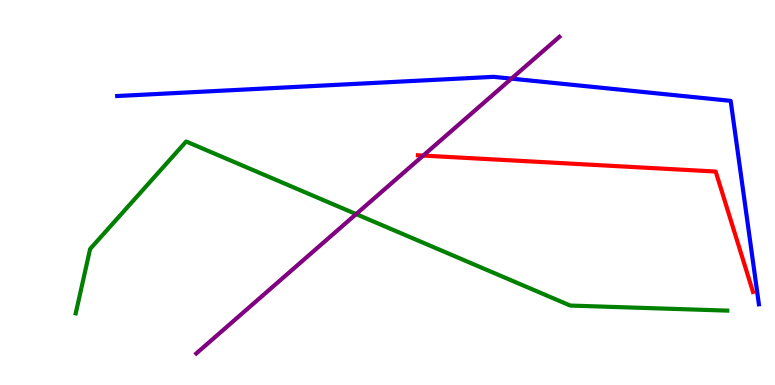[{'lines': ['blue', 'red'], 'intersections': []}, {'lines': ['green', 'red'], 'intersections': []}, {'lines': ['purple', 'red'], 'intersections': [{'x': 5.46, 'y': 5.96}]}, {'lines': ['blue', 'green'], 'intersections': []}, {'lines': ['blue', 'purple'], 'intersections': [{'x': 6.6, 'y': 7.96}]}, {'lines': ['green', 'purple'], 'intersections': [{'x': 4.6, 'y': 4.44}]}]